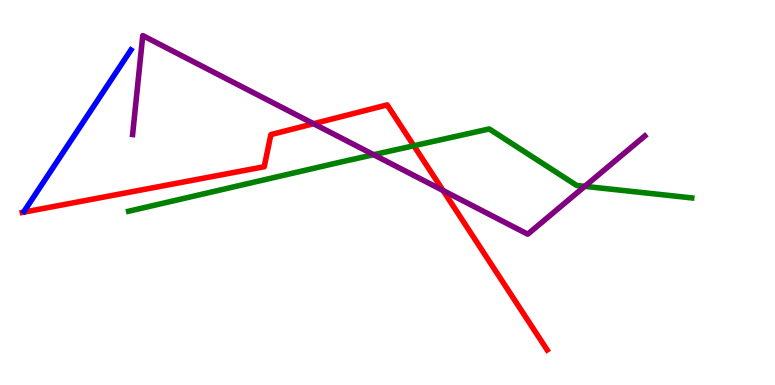[{'lines': ['blue', 'red'], 'intersections': []}, {'lines': ['green', 'red'], 'intersections': [{'x': 5.34, 'y': 6.21}]}, {'lines': ['purple', 'red'], 'intersections': [{'x': 4.05, 'y': 6.79}, {'x': 5.72, 'y': 5.05}]}, {'lines': ['blue', 'green'], 'intersections': []}, {'lines': ['blue', 'purple'], 'intersections': []}, {'lines': ['green', 'purple'], 'intersections': [{'x': 4.82, 'y': 5.98}, {'x': 7.55, 'y': 5.16}]}]